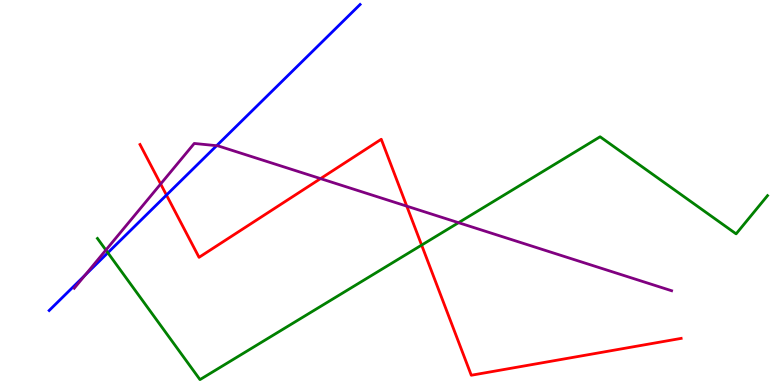[{'lines': ['blue', 'red'], 'intersections': [{'x': 2.15, 'y': 4.93}]}, {'lines': ['green', 'red'], 'intersections': [{'x': 5.44, 'y': 3.63}]}, {'lines': ['purple', 'red'], 'intersections': [{'x': 2.07, 'y': 5.22}, {'x': 4.14, 'y': 5.36}, {'x': 5.25, 'y': 4.65}]}, {'lines': ['blue', 'green'], 'intersections': [{'x': 1.39, 'y': 3.43}]}, {'lines': ['blue', 'purple'], 'intersections': [{'x': 1.1, 'y': 2.85}, {'x': 2.8, 'y': 6.22}]}, {'lines': ['green', 'purple'], 'intersections': [{'x': 1.37, 'y': 3.51}, {'x': 5.92, 'y': 4.22}]}]